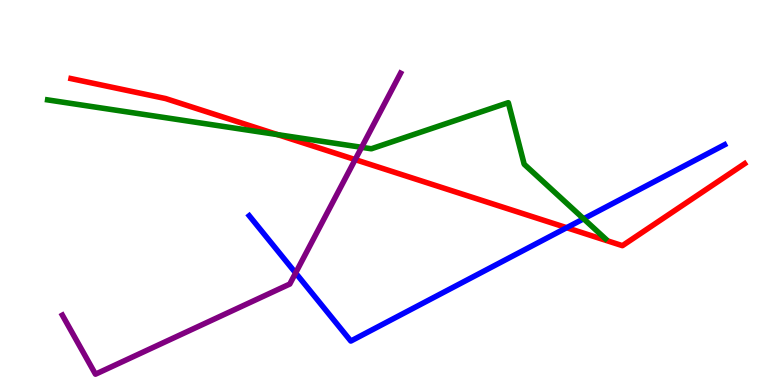[{'lines': ['blue', 'red'], 'intersections': [{'x': 7.31, 'y': 4.09}]}, {'lines': ['green', 'red'], 'intersections': [{'x': 3.58, 'y': 6.5}]}, {'lines': ['purple', 'red'], 'intersections': [{'x': 4.58, 'y': 5.85}]}, {'lines': ['blue', 'green'], 'intersections': [{'x': 7.53, 'y': 4.32}]}, {'lines': ['blue', 'purple'], 'intersections': [{'x': 3.81, 'y': 2.91}]}, {'lines': ['green', 'purple'], 'intersections': [{'x': 4.67, 'y': 6.17}]}]